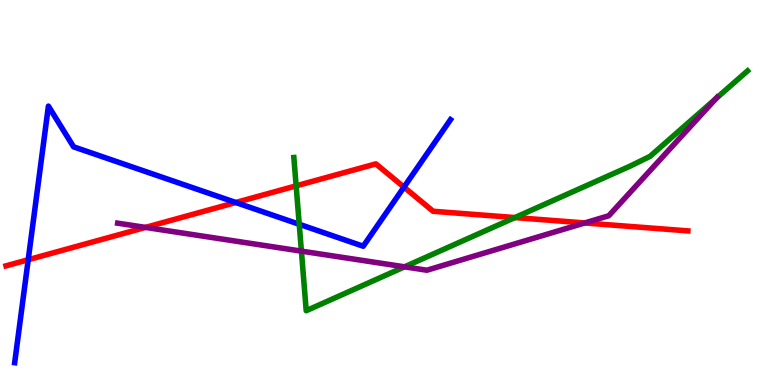[{'lines': ['blue', 'red'], 'intersections': [{'x': 0.364, 'y': 3.25}, {'x': 3.04, 'y': 4.74}, {'x': 5.21, 'y': 5.14}]}, {'lines': ['green', 'red'], 'intersections': [{'x': 3.82, 'y': 5.17}, {'x': 6.64, 'y': 4.35}]}, {'lines': ['purple', 'red'], 'intersections': [{'x': 1.88, 'y': 4.09}, {'x': 7.55, 'y': 4.21}]}, {'lines': ['blue', 'green'], 'intersections': [{'x': 3.86, 'y': 4.17}]}, {'lines': ['blue', 'purple'], 'intersections': []}, {'lines': ['green', 'purple'], 'intersections': [{'x': 3.89, 'y': 3.48}, {'x': 5.22, 'y': 3.07}, {'x': 9.24, 'y': 7.44}]}]